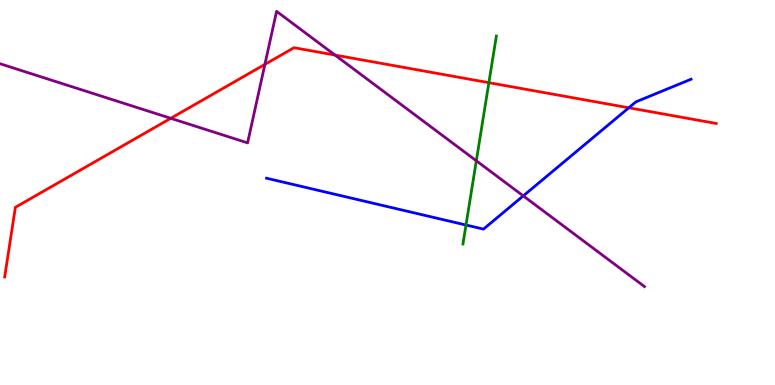[{'lines': ['blue', 'red'], 'intersections': [{'x': 8.11, 'y': 7.2}]}, {'lines': ['green', 'red'], 'intersections': [{'x': 6.31, 'y': 7.85}]}, {'lines': ['purple', 'red'], 'intersections': [{'x': 2.2, 'y': 6.93}, {'x': 3.42, 'y': 8.33}, {'x': 4.32, 'y': 8.57}]}, {'lines': ['blue', 'green'], 'intersections': [{'x': 6.01, 'y': 4.16}]}, {'lines': ['blue', 'purple'], 'intersections': [{'x': 6.75, 'y': 4.91}]}, {'lines': ['green', 'purple'], 'intersections': [{'x': 6.15, 'y': 5.82}]}]